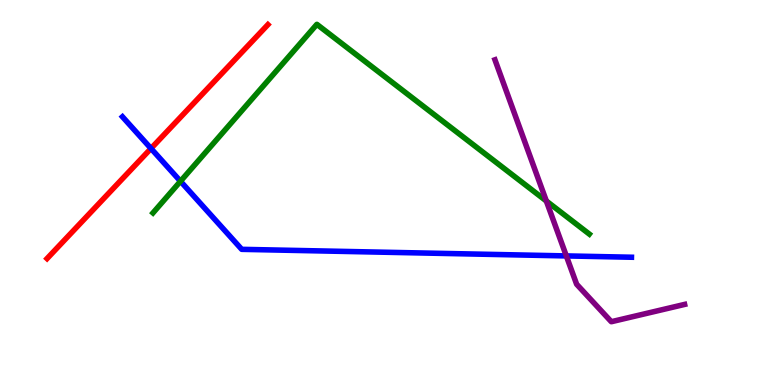[{'lines': ['blue', 'red'], 'intersections': [{'x': 1.95, 'y': 6.14}]}, {'lines': ['green', 'red'], 'intersections': []}, {'lines': ['purple', 'red'], 'intersections': []}, {'lines': ['blue', 'green'], 'intersections': [{'x': 2.33, 'y': 5.29}]}, {'lines': ['blue', 'purple'], 'intersections': [{'x': 7.31, 'y': 3.35}]}, {'lines': ['green', 'purple'], 'intersections': [{'x': 7.05, 'y': 4.78}]}]